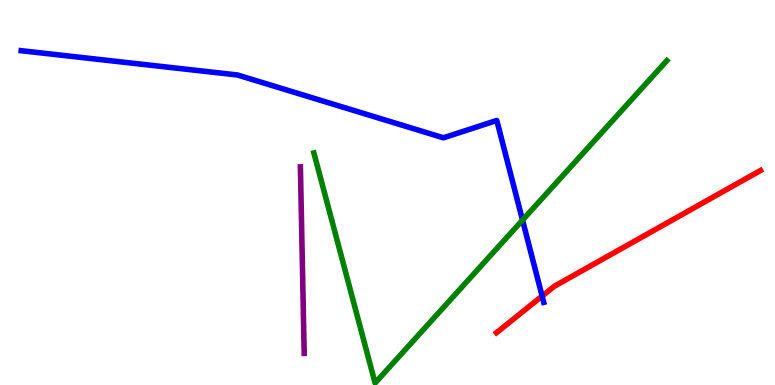[{'lines': ['blue', 'red'], 'intersections': [{'x': 7.0, 'y': 2.31}]}, {'lines': ['green', 'red'], 'intersections': []}, {'lines': ['purple', 'red'], 'intersections': []}, {'lines': ['blue', 'green'], 'intersections': [{'x': 6.74, 'y': 4.28}]}, {'lines': ['blue', 'purple'], 'intersections': []}, {'lines': ['green', 'purple'], 'intersections': []}]